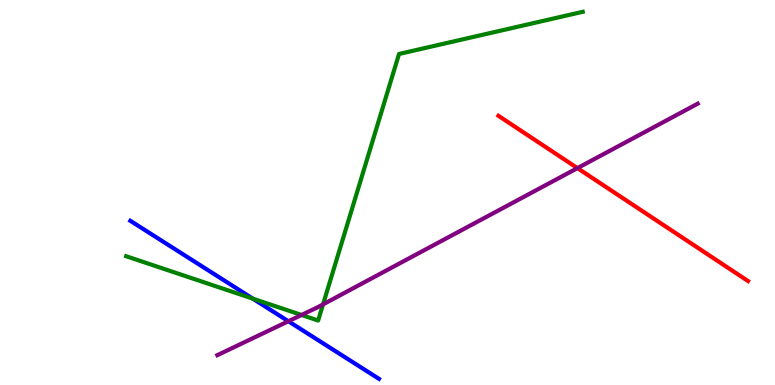[{'lines': ['blue', 'red'], 'intersections': []}, {'lines': ['green', 'red'], 'intersections': []}, {'lines': ['purple', 'red'], 'intersections': [{'x': 7.45, 'y': 5.63}]}, {'lines': ['blue', 'green'], 'intersections': [{'x': 3.26, 'y': 2.24}]}, {'lines': ['blue', 'purple'], 'intersections': [{'x': 3.72, 'y': 1.66}]}, {'lines': ['green', 'purple'], 'intersections': [{'x': 3.89, 'y': 1.82}, {'x': 4.17, 'y': 2.09}]}]